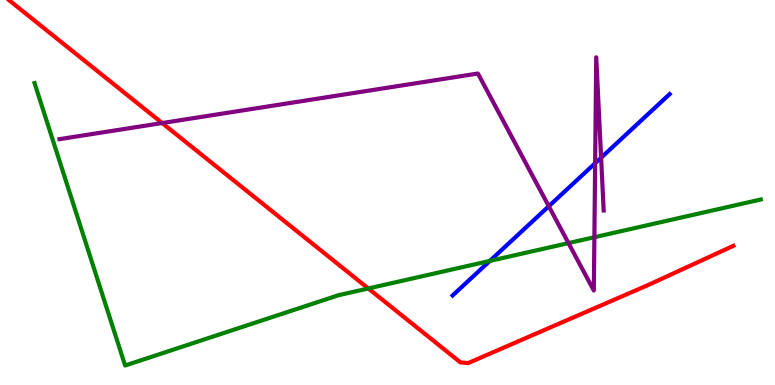[{'lines': ['blue', 'red'], 'intersections': []}, {'lines': ['green', 'red'], 'intersections': [{'x': 4.75, 'y': 2.51}]}, {'lines': ['purple', 'red'], 'intersections': [{'x': 2.09, 'y': 6.8}]}, {'lines': ['blue', 'green'], 'intersections': [{'x': 6.32, 'y': 3.22}]}, {'lines': ['blue', 'purple'], 'intersections': [{'x': 7.08, 'y': 4.64}, {'x': 7.68, 'y': 5.76}, {'x': 7.76, 'y': 5.9}]}, {'lines': ['green', 'purple'], 'intersections': [{'x': 7.34, 'y': 3.69}, {'x': 7.67, 'y': 3.84}]}]